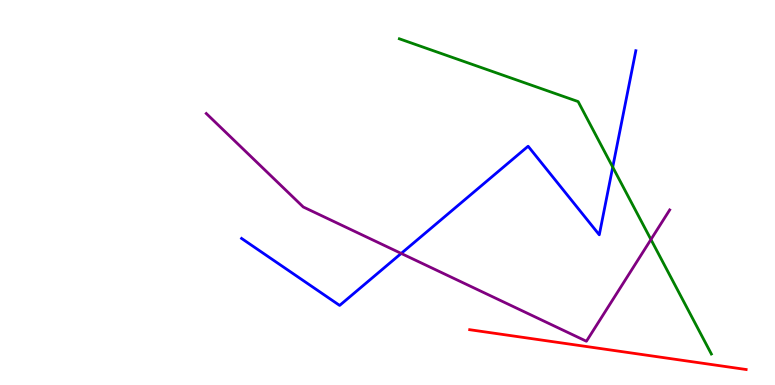[{'lines': ['blue', 'red'], 'intersections': []}, {'lines': ['green', 'red'], 'intersections': []}, {'lines': ['purple', 'red'], 'intersections': []}, {'lines': ['blue', 'green'], 'intersections': [{'x': 7.91, 'y': 5.66}]}, {'lines': ['blue', 'purple'], 'intersections': [{'x': 5.18, 'y': 3.42}]}, {'lines': ['green', 'purple'], 'intersections': [{'x': 8.4, 'y': 3.78}]}]